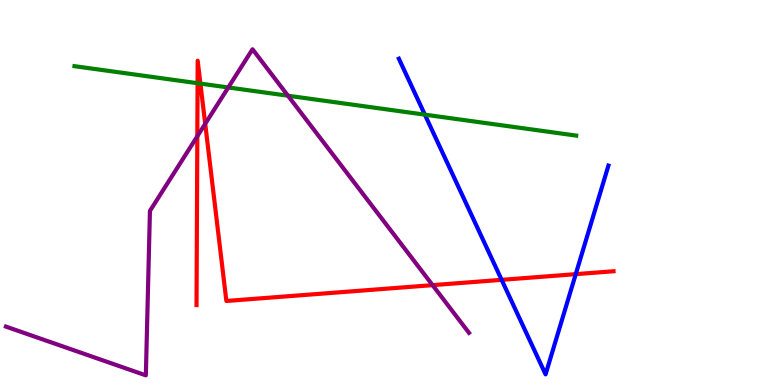[{'lines': ['blue', 'red'], 'intersections': [{'x': 6.47, 'y': 2.73}, {'x': 7.43, 'y': 2.88}]}, {'lines': ['green', 'red'], 'intersections': [{'x': 2.55, 'y': 7.84}, {'x': 2.59, 'y': 7.83}]}, {'lines': ['purple', 'red'], 'intersections': [{'x': 2.55, 'y': 6.46}, {'x': 2.65, 'y': 6.78}, {'x': 5.58, 'y': 2.59}]}, {'lines': ['blue', 'green'], 'intersections': [{'x': 5.48, 'y': 7.02}]}, {'lines': ['blue', 'purple'], 'intersections': []}, {'lines': ['green', 'purple'], 'intersections': [{'x': 2.95, 'y': 7.73}, {'x': 3.72, 'y': 7.51}]}]